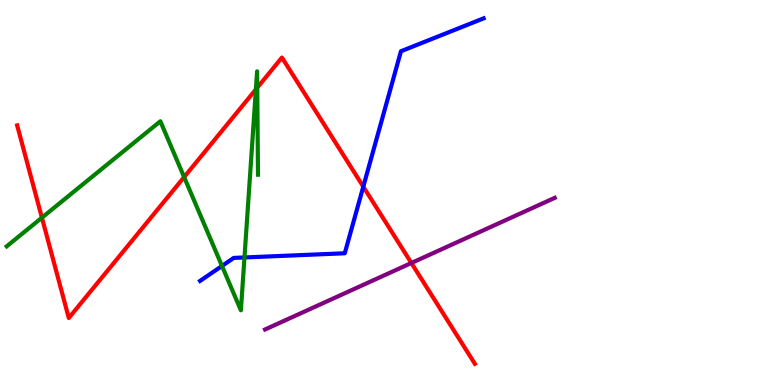[{'lines': ['blue', 'red'], 'intersections': [{'x': 4.69, 'y': 5.15}]}, {'lines': ['green', 'red'], 'intersections': [{'x': 0.541, 'y': 4.35}, {'x': 2.38, 'y': 5.4}, {'x': 3.3, 'y': 7.68}, {'x': 3.32, 'y': 7.72}]}, {'lines': ['purple', 'red'], 'intersections': [{'x': 5.31, 'y': 3.17}]}, {'lines': ['blue', 'green'], 'intersections': [{'x': 2.86, 'y': 3.09}, {'x': 3.15, 'y': 3.31}]}, {'lines': ['blue', 'purple'], 'intersections': []}, {'lines': ['green', 'purple'], 'intersections': []}]